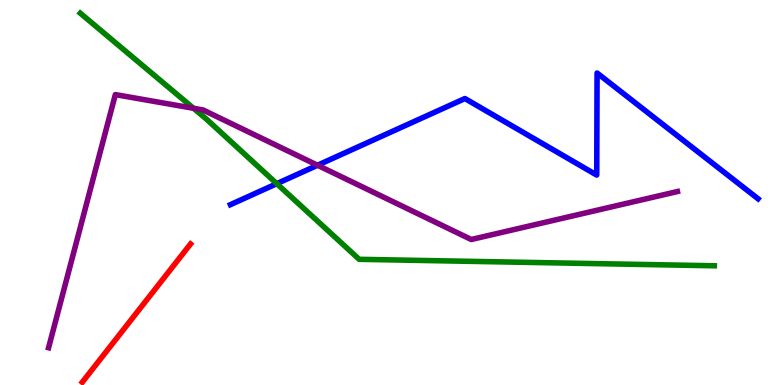[{'lines': ['blue', 'red'], 'intersections': []}, {'lines': ['green', 'red'], 'intersections': []}, {'lines': ['purple', 'red'], 'intersections': []}, {'lines': ['blue', 'green'], 'intersections': [{'x': 3.57, 'y': 5.23}]}, {'lines': ['blue', 'purple'], 'intersections': [{'x': 4.1, 'y': 5.71}]}, {'lines': ['green', 'purple'], 'intersections': [{'x': 2.5, 'y': 7.19}]}]